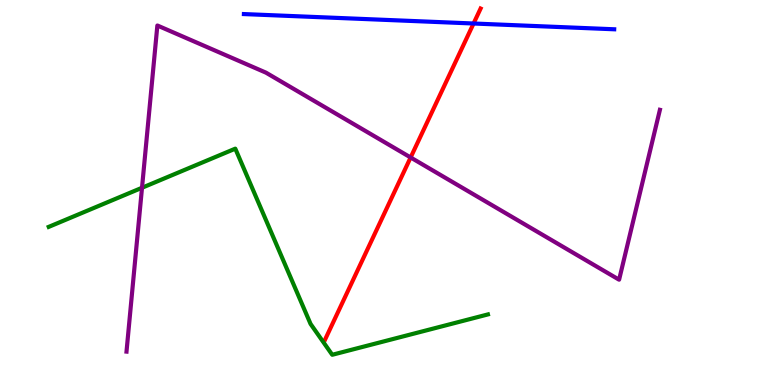[{'lines': ['blue', 'red'], 'intersections': [{'x': 6.11, 'y': 9.39}]}, {'lines': ['green', 'red'], 'intersections': []}, {'lines': ['purple', 'red'], 'intersections': [{'x': 5.3, 'y': 5.91}]}, {'lines': ['blue', 'green'], 'intersections': []}, {'lines': ['blue', 'purple'], 'intersections': []}, {'lines': ['green', 'purple'], 'intersections': [{'x': 1.83, 'y': 5.12}]}]